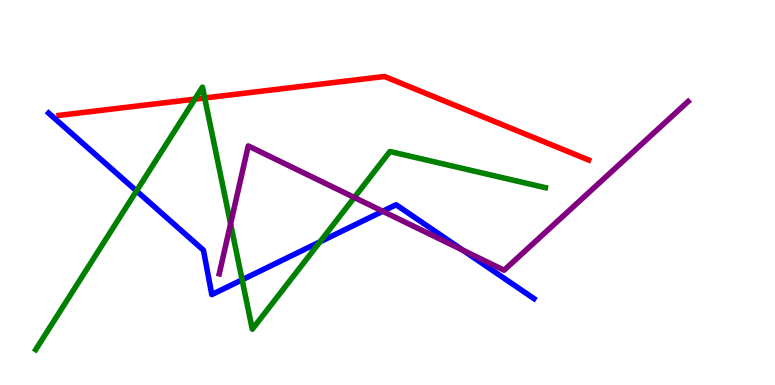[{'lines': ['blue', 'red'], 'intersections': []}, {'lines': ['green', 'red'], 'intersections': [{'x': 2.51, 'y': 7.42}, {'x': 2.64, 'y': 7.46}]}, {'lines': ['purple', 'red'], 'intersections': []}, {'lines': ['blue', 'green'], 'intersections': [{'x': 1.76, 'y': 5.04}, {'x': 3.12, 'y': 2.73}, {'x': 4.13, 'y': 3.72}]}, {'lines': ['blue', 'purple'], 'intersections': [{'x': 4.94, 'y': 4.51}, {'x': 5.97, 'y': 3.5}]}, {'lines': ['green', 'purple'], 'intersections': [{'x': 2.98, 'y': 4.19}, {'x': 4.57, 'y': 4.87}]}]